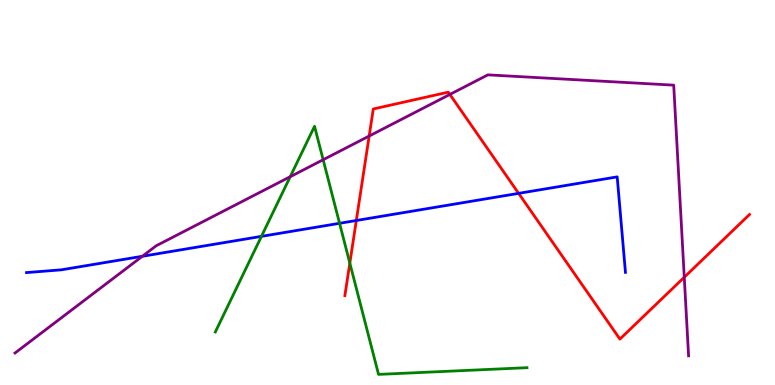[{'lines': ['blue', 'red'], 'intersections': [{'x': 4.6, 'y': 4.27}, {'x': 6.69, 'y': 4.98}]}, {'lines': ['green', 'red'], 'intersections': [{'x': 4.51, 'y': 3.17}]}, {'lines': ['purple', 'red'], 'intersections': [{'x': 4.76, 'y': 6.47}, {'x': 5.8, 'y': 7.55}, {'x': 8.83, 'y': 2.8}]}, {'lines': ['blue', 'green'], 'intersections': [{'x': 3.37, 'y': 3.86}, {'x': 4.38, 'y': 4.2}]}, {'lines': ['blue', 'purple'], 'intersections': [{'x': 1.84, 'y': 3.34}]}, {'lines': ['green', 'purple'], 'intersections': [{'x': 3.74, 'y': 5.41}, {'x': 4.17, 'y': 5.85}]}]